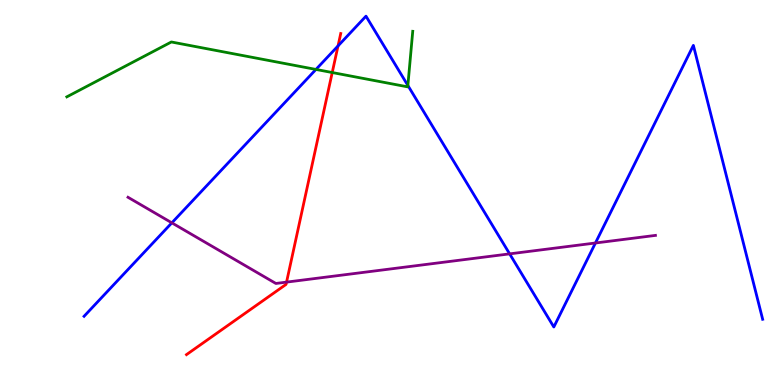[{'lines': ['blue', 'red'], 'intersections': [{'x': 4.36, 'y': 8.81}]}, {'lines': ['green', 'red'], 'intersections': [{'x': 4.29, 'y': 8.12}]}, {'lines': ['purple', 'red'], 'intersections': [{'x': 3.7, 'y': 2.67}]}, {'lines': ['blue', 'green'], 'intersections': [{'x': 4.08, 'y': 8.2}, {'x': 5.26, 'y': 7.78}]}, {'lines': ['blue', 'purple'], 'intersections': [{'x': 2.22, 'y': 4.21}, {'x': 6.58, 'y': 3.41}, {'x': 7.68, 'y': 3.69}]}, {'lines': ['green', 'purple'], 'intersections': []}]